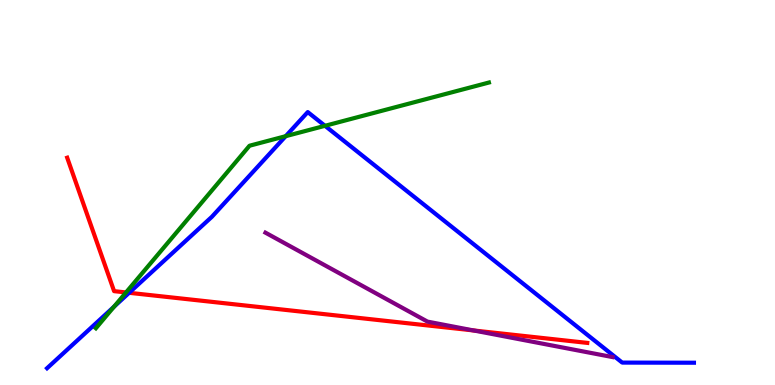[{'lines': ['blue', 'red'], 'intersections': [{'x': 1.67, 'y': 2.39}]}, {'lines': ['green', 'red'], 'intersections': [{'x': 1.63, 'y': 2.4}]}, {'lines': ['purple', 'red'], 'intersections': [{'x': 6.11, 'y': 1.42}]}, {'lines': ['blue', 'green'], 'intersections': [{'x': 1.47, 'y': 2.03}, {'x': 3.69, 'y': 6.46}, {'x': 4.19, 'y': 6.73}]}, {'lines': ['blue', 'purple'], 'intersections': []}, {'lines': ['green', 'purple'], 'intersections': []}]